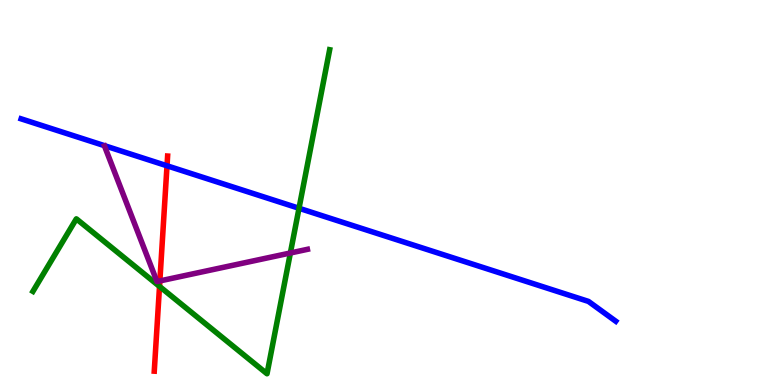[{'lines': ['blue', 'red'], 'intersections': [{'x': 2.15, 'y': 5.69}]}, {'lines': ['green', 'red'], 'intersections': [{'x': 2.06, 'y': 2.56}]}, {'lines': ['purple', 'red'], 'intersections': [{'x': 2.06, 'y': 2.7}]}, {'lines': ['blue', 'green'], 'intersections': [{'x': 3.86, 'y': 4.59}]}, {'lines': ['blue', 'purple'], 'intersections': []}, {'lines': ['green', 'purple'], 'intersections': [{'x': 3.75, 'y': 3.43}]}]